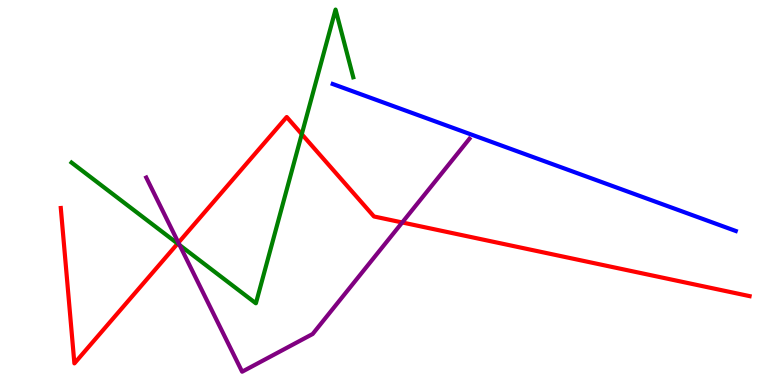[{'lines': ['blue', 'red'], 'intersections': []}, {'lines': ['green', 'red'], 'intersections': [{'x': 2.29, 'y': 3.67}, {'x': 3.89, 'y': 6.52}]}, {'lines': ['purple', 'red'], 'intersections': [{'x': 2.3, 'y': 3.7}, {'x': 5.19, 'y': 4.22}]}, {'lines': ['blue', 'green'], 'intersections': []}, {'lines': ['blue', 'purple'], 'intersections': []}, {'lines': ['green', 'purple'], 'intersections': [{'x': 2.32, 'y': 3.63}]}]